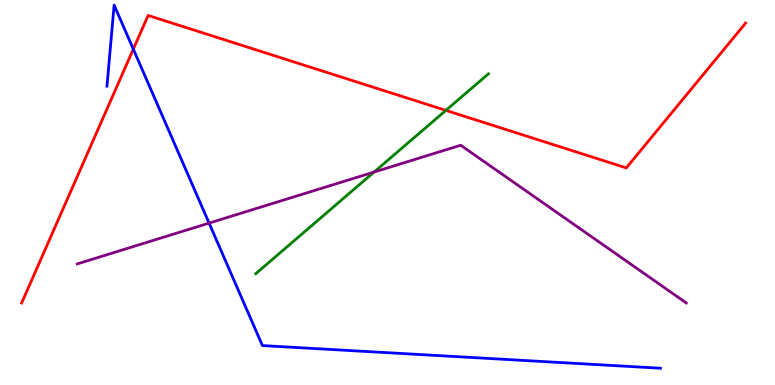[{'lines': ['blue', 'red'], 'intersections': [{'x': 1.72, 'y': 8.72}]}, {'lines': ['green', 'red'], 'intersections': [{'x': 5.75, 'y': 7.13}]}, {'lines': ['purple', 'red'], 'intersections': []}, {'lines': ['blue', 'green'], 'intersections': []}, {'lines': ['blue', 'purple'], 'intersections': [{'x': 2.7, 'y': 4.2}]}, {'lines': ['green', 'purple'], 'intersections': [{'x': 4.83, 'y': 5.53}]}]